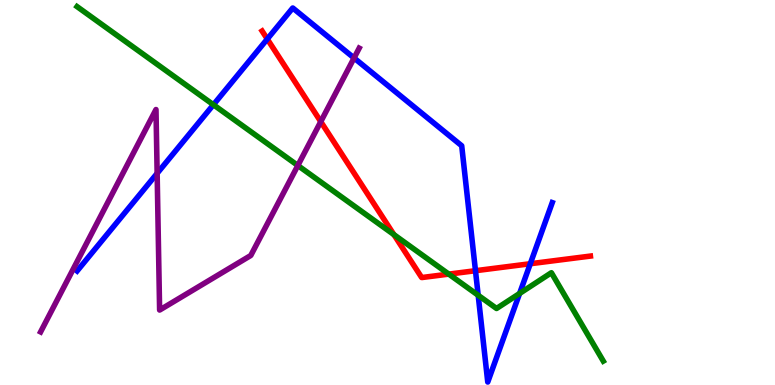[{'lines': ['blue', 'red'], 'intersections': [{'x': 3.45, 'y': 8.99}, {'x': 6.14, 'y': 2.97}, {'x': 6.84, 'y': 3.15}]}, {'lines': ['green', 'red'], 'intersections': [{'x': 5.08, 'y': 3.91}, {'x': 5.79, 'y': 2.88}]}, {'lines': ['purple', 'red'], 'intersections': [{'x': 4.14, 'y': 6.84}]}, {'lines': ['blue', 'green'], 'intersections': [{'x': 2.75, 'y': 7.28}, {'x': 6.17, 'y': 2.33}, {'x': 6.7, 'y': 2.38}]}, {'lines': ['blue', 'purple'], 'intersections': [{'x': 2.03, 'y': 5.5}, {'x': 4.57, 'y': 8.49}]}, {'lines': ['green', 'purple'], 'intersections': [{'x': 3.84, 'y': 5.7}]}]